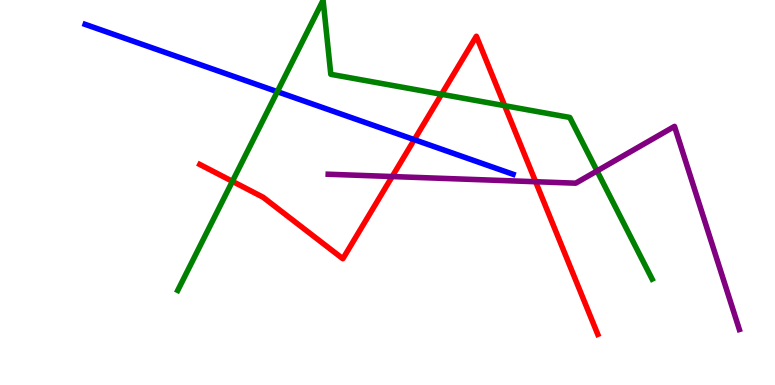[{'lines': ['blue', 'red'], 'intersections': [{'x': 5.35, 'y': 6.37}]}, {'lines': ['green', 'red'], 'intersections': [{'x': 3.0, 'y': 5.29}, {'x': 5.7, 'y': 7.55}, {'x': 6.51, 'y': 7.25}]}, {'lines': ['purple', 'red'], 'intersections': [{'x': 5.06, 'y': 5.41}, {'x': 6.91, 'y': 5.28}]}, {'lines': ['blue', 'green'], 'intersections': [{'x': 3.58, 'y': 7.62}]}, {'lines': ['blue', 'purple'], 'intersections': []}, {'lines': ['green', 'purple'], 'intersections': [{'x': 7.7, 'y': 5.56}]}]